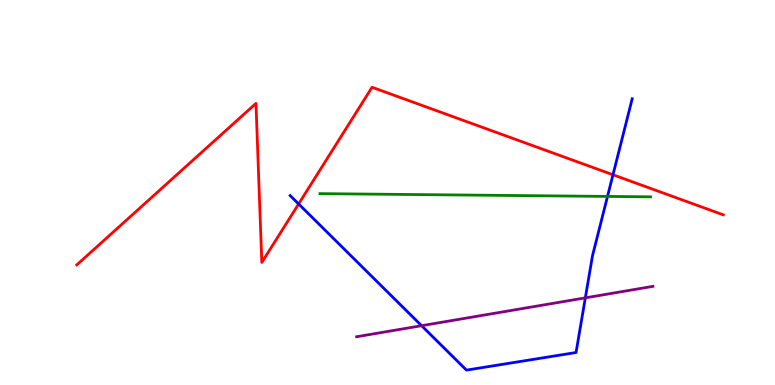[{'lines': ['blue', 'red'], 'intersections': [{'x': 3.85, 'y': 4.7}, {'x': 7.91, 'y': 5.46}]}, {'lines': ['green', 'red'], 'intersections': []}, {'lines': ['purple', 'red'], 'intersections': []}, {'lines': ['blue', 'green'], 'intersections': [{'x': 7.84, 'y': 4.9}]}, {'lines': ['blue', 'purple'], 'intersections': [{'x': 5.44, 'y': 1.54}, {'x': 7.55, 'y': 2.26}]}, {'lines': ['green', 'purple'], 'intersections': []}]